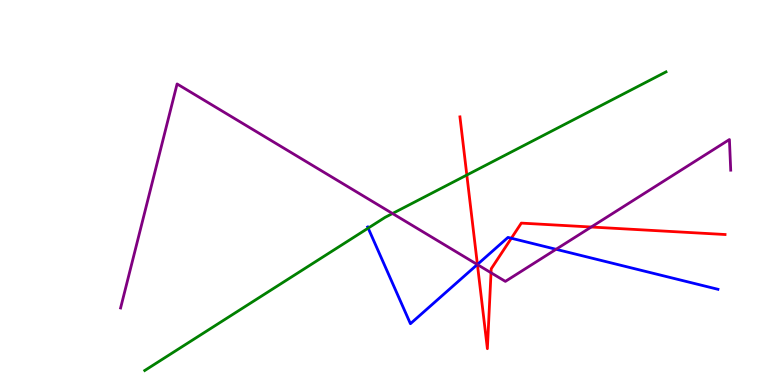[{'lines': ['blue', 'red'], 'intersections': [{'x': 6.16, 'y': 3.13}, {'x': 6.6, 'y': 3.81}]}, {'lines': ['green', 'red'], 'intersections': [{'x': 6.02, 'y': 5.45}]}, {'lines': ['purple', 'red'], 'intersections': [{'x': 6.16, 'y': 3.13}, {'x': 6.34, 'y': 2.92}, {'x': 7.63, 'y': 4.1}]}, {'lines': ['blue', 'green'], 'intersections': [{'x': 4.75, 'y': 4.07}]}, {'lines': ['blue', 'purple'], 'intersections': [{'x': 6.16, 'y': 3.13}, {'x': 7.17, 'y': 3.52}]}, {'lines': ['green', 'purple'], 'intersections': [{'x': 5.06, 'y': 4.45}]}]